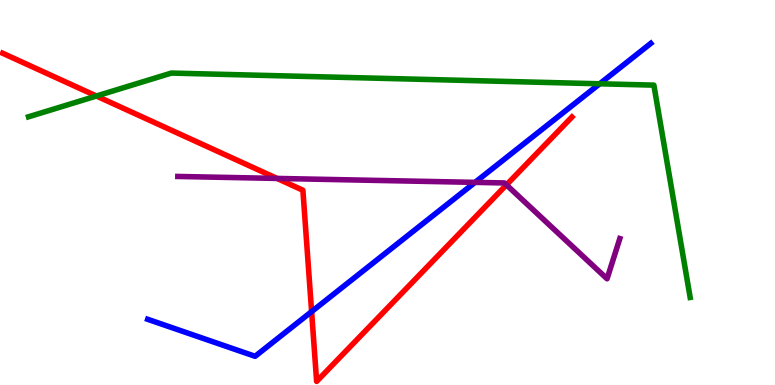[{'lines': ['blue', 'red'], 'intersections': [{'x': 4.02, 'y': 1.91}]}, {'lines': ['green', 'red'], 'intersections': [{'x': 1.24, 'y': 7.51}]}, {'lines': ['purple', 'red'], 'intersections': [{'x': 3.57, 'y': 5.37}, {'x': 6.53, 'y': 5.2}]}, {'lines': ['blue', 'green'], 'intersections': [{'x': 7.74, 'y': 7.82}]}, {'lines': ['blue', 'purple'], 'intersections': [{'x': 6.13, 'y': 5.26}]}, {'lines': ['green', 'purple'], 'intersections': []}]